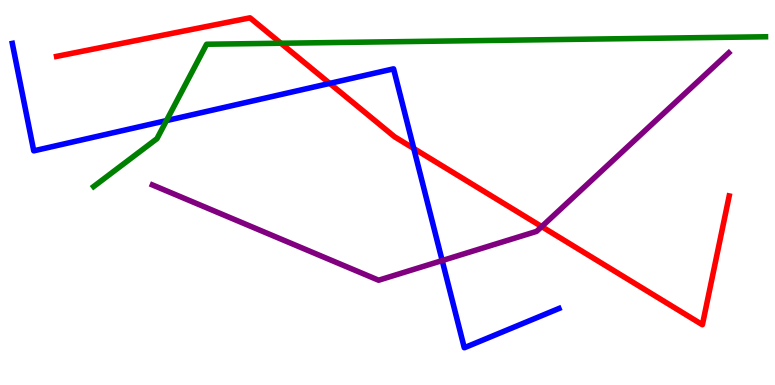[{'lines': ['blue', 'red'], 'intersections': [{'x': 4.25, 'y': 7.83}, {'x': 5.34, 'y': 6.14}]}, {'lines': ['green', 'red'], 'intersections': [{'x': 3.62, 'y': 8.88}]}, {'lines': ['purple', 'red'], 'intersections': [{'x': 6.99, 'y': 4.11}]}, {'lines': ['blue', 'green'], 'intersections': [{'x': 2.15, 'y': 6.87}]}, {'lines': ['blue', 'purple'], 'intersections': [{'x': 5.71, 'y': 3.23}]}, {'lines': ['green', 'purple'], 'intersections': []}]